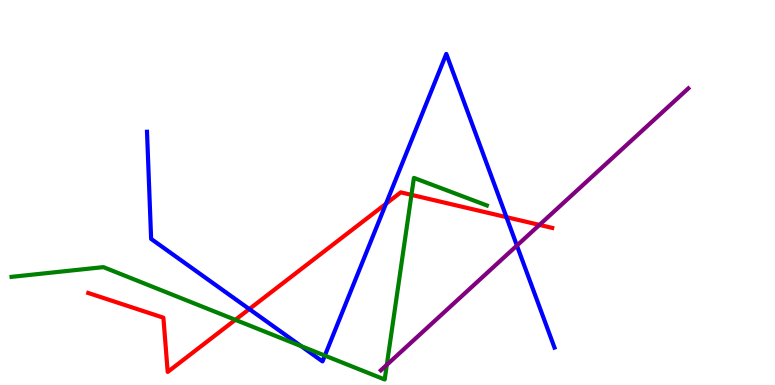[{'lines': ['blue', 'red'], 'intersections': [{'x': 3.22, 'y': 1.97}, {'x': 4.98, 'y': 4.71}, {'x': 6.53, 'y': 4.36}]}, {'lines': ['green', 'red'], 'intersections': [{'x': 3.04, 'y': 1.69}, {'x': 5.31, 'y': 4.94}]}, {'lines': ['purple', 'red'], 'intersections': [{'x': 6.96, 'y': 4.16}]}, {'lines': ['blue', 'green'], 'intersections': [{'x': 3.89, 'y': 1.01}, {'x': 4.19, 'y': 0.764}]}, {'lines': ['blue', 'purple'], 'intersections': [{'x': 6.67, 'y': 3.62}]}, {'lines': ['green', 'purple'], 'intersections': [{'x': 4.99, 'y': 0.524}]}]